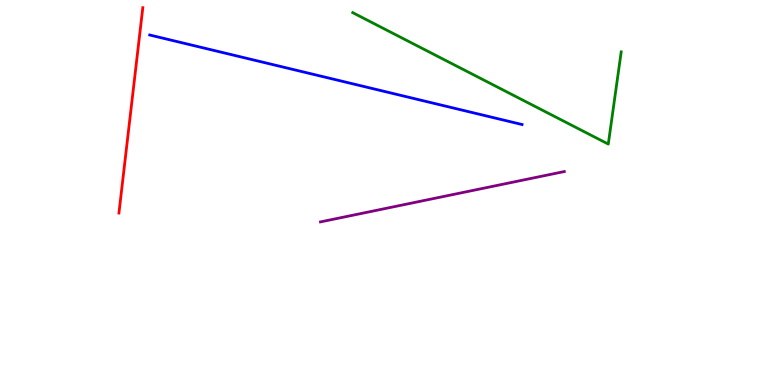[{'lines': ['blue', 'red'], 'intersections': []}, {'lines': ['green', 'red'], 'intersections': []}, {'lines': ['purple', 'red'], 'intersections': []}, {'lines': ['blue', 'green'], 'intersections': []}, {'lines': ['blue', 'purple'], 'intersections': []}, {'lines': ['green', 'purple'], 'intersections': []}]